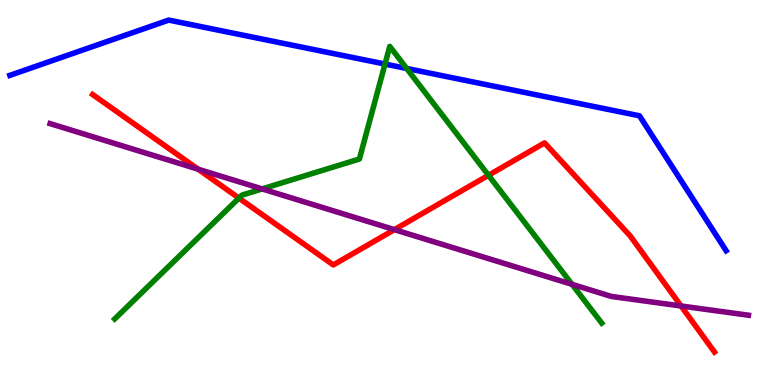[{'lines': ['blue', 'red'], 'intersections': []}, {'lines': ['green', 'red'], 'intersections': [{'x': 3.08, 'y': 4.85}, {'x': 6.3, 'y': 5.45}]}, {'lines': ['purple', 'red'], 'intersections': [{'x': 2.56, 'y': 5.61}, {'x': 5.09, 'y': 4.04}, {'x': 8.79, 'y': 2.05}]}, {'lines': ['blue', 'green'], 'intersections': [{'x': 4.97, 'y': 8.34}, {'x': 5.25, 'y': 8.22}]}, {'lines': ['blue', 'purple'], 'intersections': []}, {'lines': ['green', 'purple'], 'intersections': [{'x': 3.38, 'y': 5.09}, {'x': 7.38, 'y': 2.61}]}]